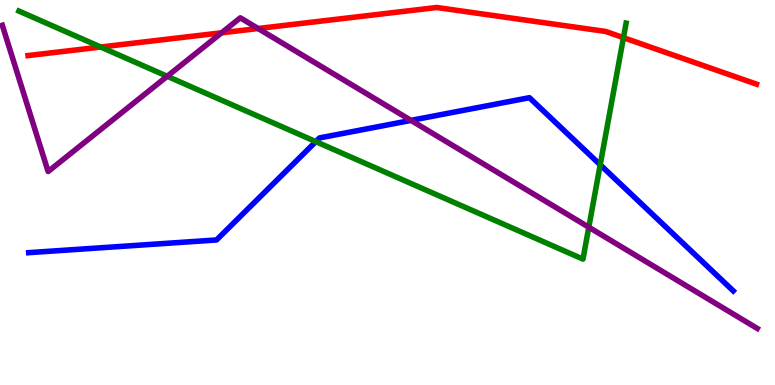[{'lines': ['blue', 'red'], 'intersections': []}, {'lines': ['green', 'red'], 'intersections': [{'x': 1.3, 'y': 8.78}, {'x': 8.04, 'y': 9.02}]}, {'lines': ['purple', 'red'], 'intersections': [{'x': 2.86, 'y': 9.15}, {'x': 3.33, 'y': 9.26}]}, {'lines': ['blue', 'green'], 'intersections': [{'x': 4.08, 'y': 6.32}, {'x': 7.74, 'y': 5.72}]}, {'lines': ['blue', 'purple'], 'intersections': [{'x': 5.3, 'y': 6.87}]}, {'lines': ['green', 'purple'], 'intersections': [{'x': 2.16, 'y': 8.02}, {'x': 7.6, 'y': 4.1}]}]